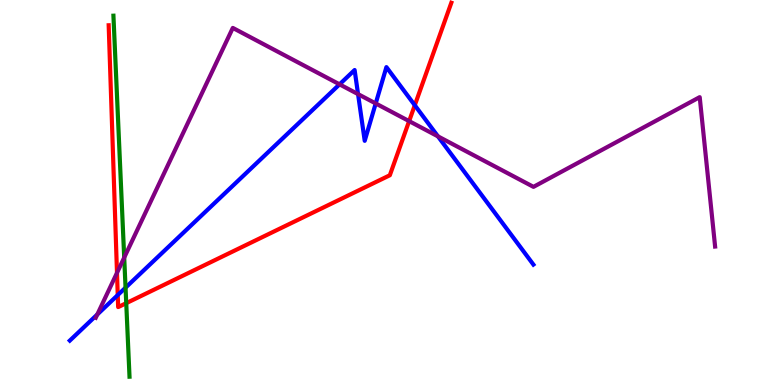[{'lines': ['blue', 'red'], 'intersections': [{'x': 1.52, 'y': 2.34}, {'x': 5.35, 'y': 7.27}]}, {'lines': ['green', 'red'], 'intersections': [{'x': 1.63, 'y': 2.13}]}, {'lines': ['purple', 'red'], 'intersections': [{'x': 1.51, 'y': 2.91}, {'x': 5.28, 'y': 6.85}]}, {'lines': ['blue', 'green'], 'intersections': [{'x': 1.62, 'y': 2.53}]}, {'lines': ['blue', 'purple'], 'intersections': [{'x': 1.26, 'y': 1.83}, {'x': 4.38, 'y': 7.81}, {'x': 4.62, 'y': 7.56}, {'x': 4.85, 'y': 7.31}, {'x': 5.65, 'y': 6.46}]}, {'lines': ['green', 'purple'], 'intersections': [{'x': 1.6, 'y': 3.31}]}]